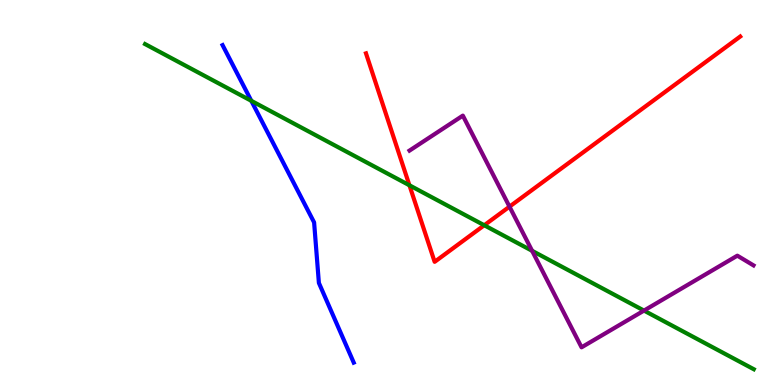[{'lines': ['blue', 'red'], 'intersections': []}, {'lines': ['green', 'red'], 'intersections': [{'x': 5.28, 'y': 5.19}, {'x': 6.25, 'y': 4.15}]}, {'lines': ['purple', 'red'], 'intersections': [{'x': 6.57, 'y': 4.63}]}, {'lines': ['blue', 'green'], 'intersections': [{'x': 3.24, 'y': 7.38}]}, {'lines': ['blue', 'purple'], 'intersections': []}, {'lines': ['green', 'purple'], 'intersections': [{'x': 6.87, 'y': 3.49}, {'x': 8.31, 'y': 1.93}]}]